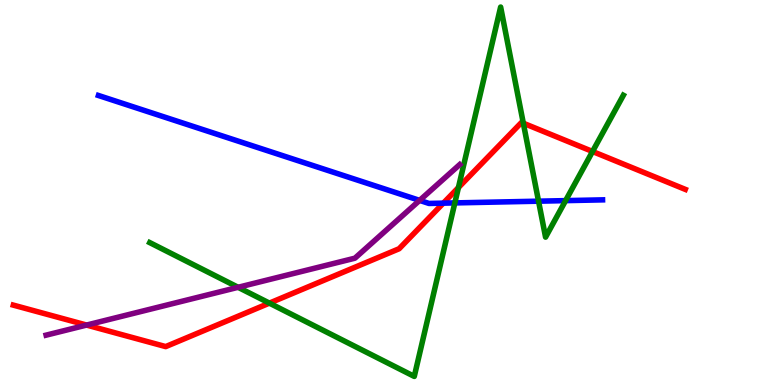[{'lines': ['blue', 'red'], 'intersections': [{'x': 5.72, 'y': 4.72}]}, {'lines': ['green', 'red'], 'intersections': [{'x': 3.48, 'y': 2.13}, {'x': 5.92, 'y': 5.13}, {'x': 6.75, 'y': 6.8}, {'x': 7.65, 'y': 6.07}]}, {'lines': ['purple', 'red'], 'intersections': [{'x': 1.12, 'y': 1.56}]}, {'lines': ['blue', 'green'], 'intersections': [{'x': 5.87, 'y': 4.73}, {'x': 6.95, 'y': 4.77}, {'x': 7.3, 'y': 4.79}]}, {'lines': ['blue', 'purple'], 'intersections': [{'x': 5.41, 'y': 4.8}]}, {'lines': ['green', 'purple'], 'intersections': [{'x': 3.07, 'y': 2.54}]}]